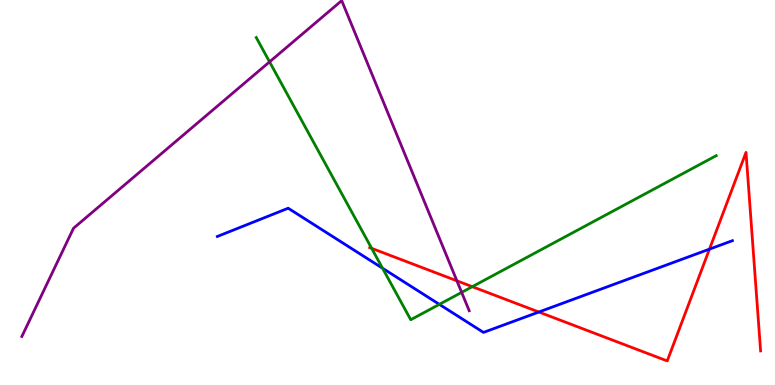[{'lines': ['blue', 'red'], 'intersections': [{'x': 6.95, 'y': 1.9}, {'x': 9.15, 'y': 3.53}]}, {'lines': ['green', 'red'], 'intersections': [{'x': 4.8, 'y': 3.55}, {'x': 6.09, 'y': 2.55}]}, {'lines': ['purple', 'red'], 'intersections': [{'x': 5.9, 'y': 2.71}]}, {'lines': ['blue', 'green'], 'intersections': [{'x': 4.94, 'y': 3.03}, {'x': 5.67, 'y': 2.09}]}, {'lines': ['blue', 'purple'], 'intersections': []}, {'lines': ['green', 'purple'], 'intersections': [{'x': 3.48, 'y': 8.39}, {'x': 5.96, 'y': 2.41}]}]